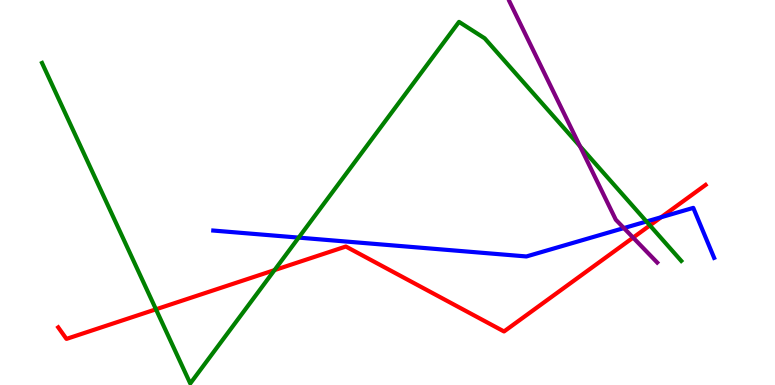[{'lines': ['blue', 'red'], 'intersections': [{'x': 8.53, 'y': 4.36}]}, {'lines': ['green', 'red'], 'intersections': [{'x': 2.01, 'y': 1.97}, {'x': 3.54, 'y': 2.98}, {'x': 8.39, 'y': 4.15}]}, {'lines': ['purple', 'red'], 'intersections': [{'x': 8.17, 'y': 3.83}]}, {'lines': ['blue', 'green'], 'intersections': [{'x': 3.85, 'y': 3.83}, {'x': 8.34, 'y': 4.25}]}, {'lines': ['blue', 'purple'], 'intersections': [{'x': 8.05, 'y': 4.08}]}, {'lines': ['green', 'purple'], 'intersections': [{'x': 7.48, 'y': 6.2}]}]